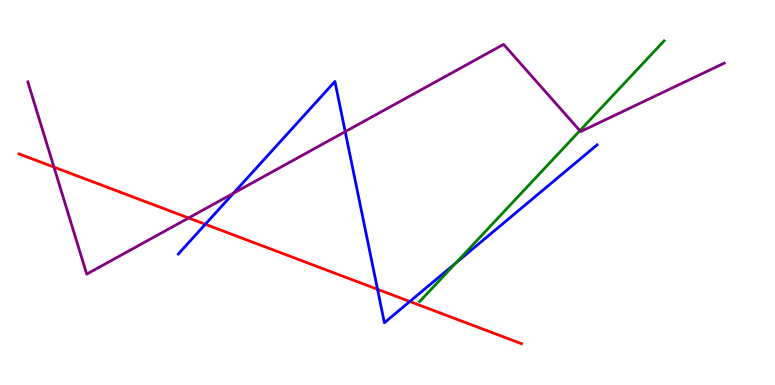[{'lines': ['blue', 'red'], 'intersections': [{'x': 2.65, 'y': 4.17}, {'x': 4.87, 'y': 2.49}, {'x': 5.29, 'y': 2.17}]}, {'lines': ['green', 'red'], 'intersections': []}, {'lines': ['purple', 'red'], 'intersections': [{'x': 0.696, 'y': 5.66}, {'x': 2.43, 'y': 4.34}]}, {'lines': ['blue', 'green'], 'intersections': [{'x': 5.88, 'y': 3.17}]}, {'lines': ['blue', 'purple'], 'intersections': [{'x': 3.01, 'y': 4.98}, {'x': 4.45, 'y': 6.58}]}, {'lines': ['green', 'purple'], 'intersections': [{'x': 7.48, 'y': 6.61}]}]